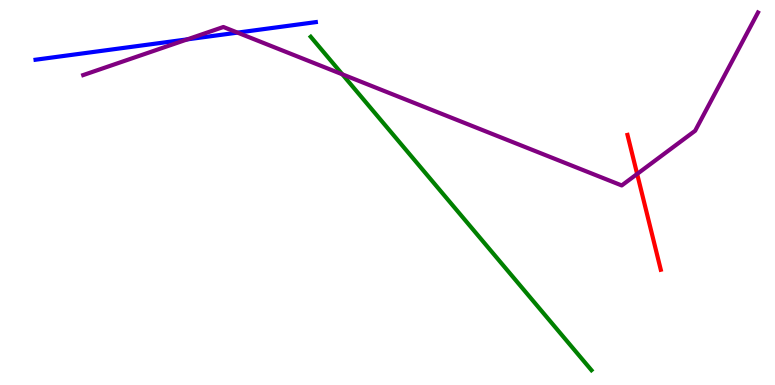[{'lines': ['blue', 'red'], 'intersections': []}, {'lines': ['green', 'red'], 'intersections': []}, {'lines': ['purple', 'red'], 'intersections': [{'x': 8.22, 'y': 5.48}]}, {'lines': ['blue', 'green'], 'intersections': []}, {'lines': ['blue', 'purple'], 'intersections': [{'x': 2.42, 'y': 8.98}, {'x': 3.06, 'y': 9.15}]}, {'lines': ['green', 'purple'], 'intersections': [{'x': 4.42, 'y': 8.07}]}]